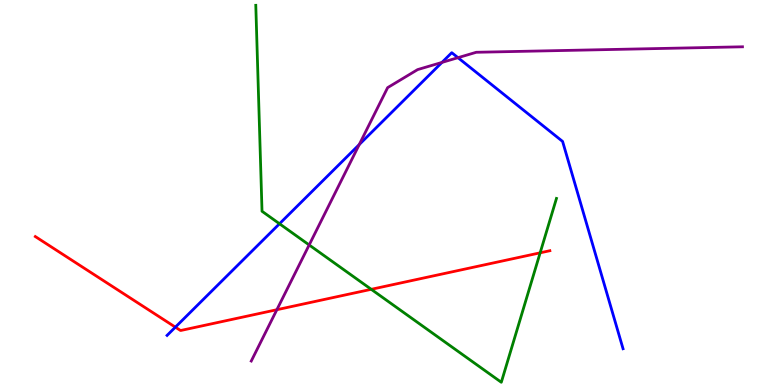[{'lines': ['blue', 'red'], 'intersections': [{'x': 2.26, 'y': 1.5}]}, {'lines': ['green', 'red'], 'intersections': [{'x': 4.79, 'y': 2.49}, {'x': 6.97, 'y': 3.43}]}, {'lines': ['purple', 'red'], 'intersections': [{'x': 3.57, 'y': 1.96}]}, {'lines': ['blue', 'green'], 'intersections': [{'x': 3.61, 'y': 4.19}]}, {'lines': ['blue', 'purple'], 'intersections': [{'x': 4.64, 'y': 6.25}, {'x': 5.7, 'y': 8.38}, {'x': 5.91, 'y': 8.5}]}, {'lines': ['green', 'purple'], 'intersections': [{'x': 3.99, 'y': 3.64}]}]